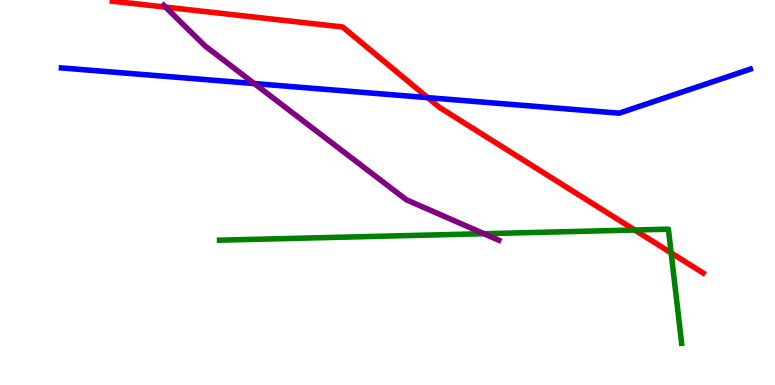[{'lines': ['blue', 'red'], 'intersections': [{'x': 5.52, 'y': 7.46}]}, {'lines': ['green', 'red'], 'intersections': [{'x': 8.19, 'y': 4.03}, {'x': 8.66, 'y': 3.43}]}, {'lines': ['purple', 'red'], 'intersections': [{'x': 2.14, 'y': 9.81}]}, {'lines': ['blue', 'green'], 'intersections': []}, {'lines': ['blue', 'purple'], 'intersections': [{'x': 3.28, 'y': 7.83}]}, {'lines': ['green', 'purple'], 'intersections': [{'x': 6.24, 'y': 3.93}]}]